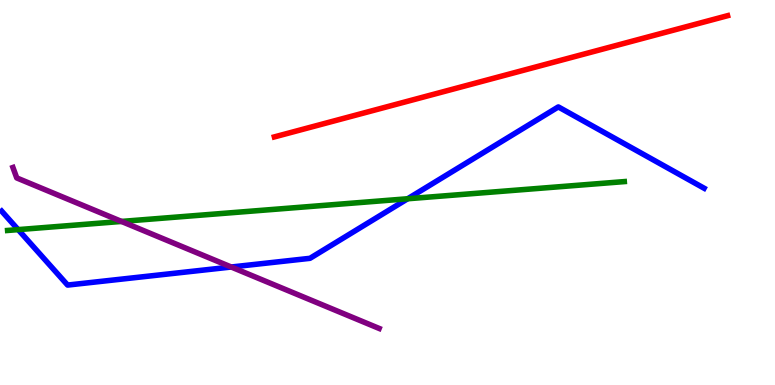[{'lines': ['blue', 'red'], 'intersections': []}, {'lines': ['green', 'red'], 'intersections': []}, {'lines': ['purple', 'red'], 'intersections': []}, {'lines': ['blue', 'green'], 'intersections': [{'x': 0.234, 'y': 4.04}, {'x': 5.26, 'y': 4.84}]}, {'lines': ['blue', 'purple'], 'intersections': [{'x': 2.98, 'y': 3.06}]}, {'lines': ['green', 'purple'], 'intersections': [{'x': 1.57, 'y': 4.25}]}]